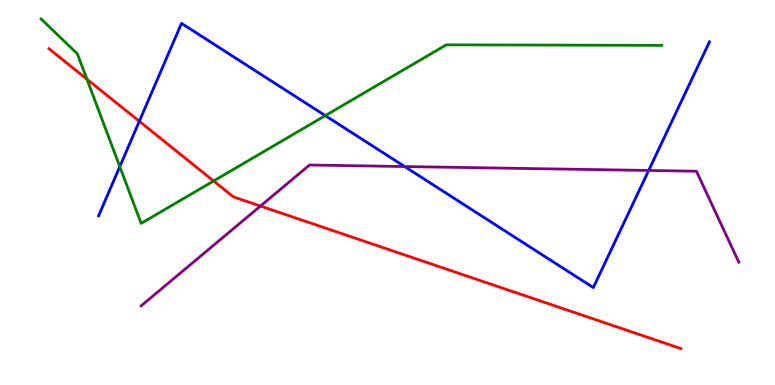[{'lines': ['blue', 'red'], 'intersections': [{'x': 1.8, 'y': 6.85}]}, {'lines': ['green', 'red'], 'intersections': [{'x': 1.12, 'y': 7.94}, {'x': 2.76, 'y': 5.3}]}, {'lines': ['purple', 'red'], 'intersections': [{'x': 3.36, 'y': 4.65}]}, {'lines': ['blue', 'green'], 'intersections': [{'x': 1.55, 'y': 5.67}, {'x': 4.2, 'y': 7.0}]}, {'lines': ['blue', 'purple'], 'intersections': [{'x': 5.22, 'y': 5.67}, {'x': 8.37, 'y': 5.57}]}, {'lines': ['green', 'purple'], 'intersections': []}]